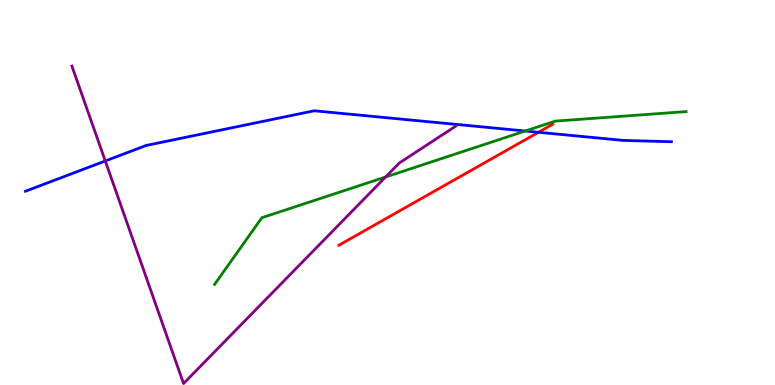[{'lines': ['blue', 'red'], 'intersections': [{'x': 6.95, 'y': 6.56}]}, {'lines': ['green', 'red'], 'intersections': []}, {'lines': ['purple', 'red'], 'intersections': []}, {'lines': ['blue', 'green'], 'intersections': [{'x': 6.78, 'y': 6.6}]}, {'lines': ['blue', 'purple'], 'intersections': [{'x': 1.36, 'y': 5.82}]}, {'lines': ['green', 'purple'], 'intersections': [{'x': 4.98, 'y': 5.4}]}]